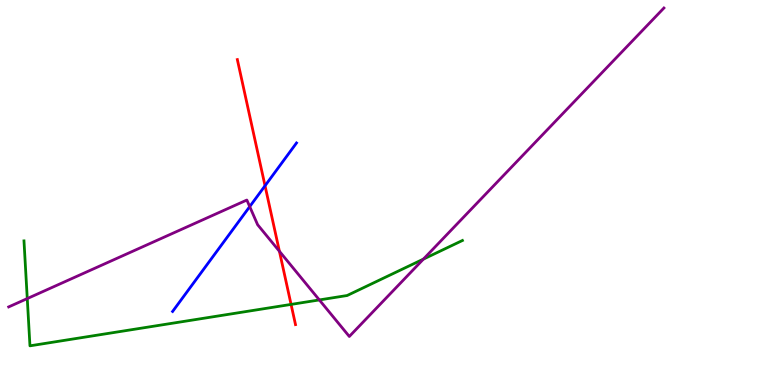[{'lines': ['blue', 'red'], 'intersections': [{'x': 3.42, 'y': 5.17}]}, {'lines': ['green', 'red'], 'intersections': [{'x': 3.76, 'y': 2.09}]}, {'lines': ['purple', 'red'], 'intersections': [{'x': 3.61, 'y': 3.47}]}, {'lines': ['blue', 'green'], 'intersections': []}, {'lines': ['blue', 'purple'], 'intersections': [{'x': 3.22, 'y': 4.63}]}, {'lines': ['green', 'purple'], 'intersections': [{'x': 0.352, 'y': 2.24}, {'x': 4.12, 'y': 2.21}, {'x': 5.46, 'y': 3.27}]}]